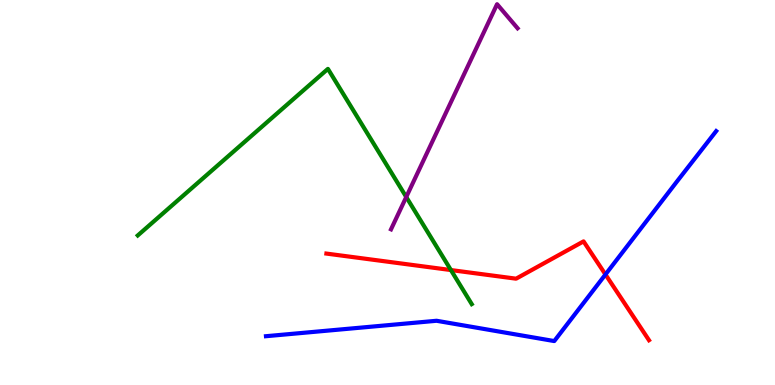[{'lines': ['blue', 'red'], 'intersections': [{'x': 7.81, 'y': 2.87}]}, {'lines': ['green', 'red'], 'intersections': [{'x': 5.82, 'y': 2.99}]}, {'lines': ['purple', 'red'], 'intersections': []}, {'lines': ['blue', 'green'], 'intersections': []}, {'lines': ['blue', 'purple'], 'intersections': []}, {'lines': ['green', 'purple'], 'intersections': [{'x': 5.24, 'y': 4.88}]}]